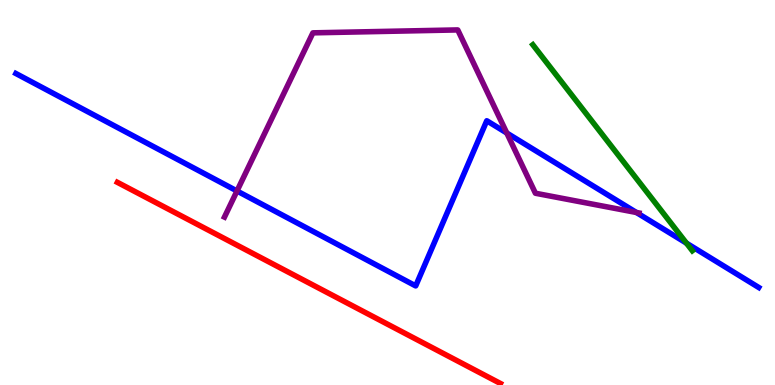[{'lines': ['blue', 'red'], 'intersections': []}, {'lines': ['green', 'red'], 'intersections': []}, {'lines': ['purple', 'red'], 'intersections': []}, {'lines': ['blue', 'green'], 'intersections': [{'x': 8.86, 'y': 3.68}]}, {'lines': ['blue', 'purple'], 'intersections': [{'x': 3.06, 'y': 5.04}, {'x': 6.54, 'y': 6.55}, {'x': 8.21, 'y': 4.48}]}, {'lines': ['green', 'purple'], 'intersections': []}]